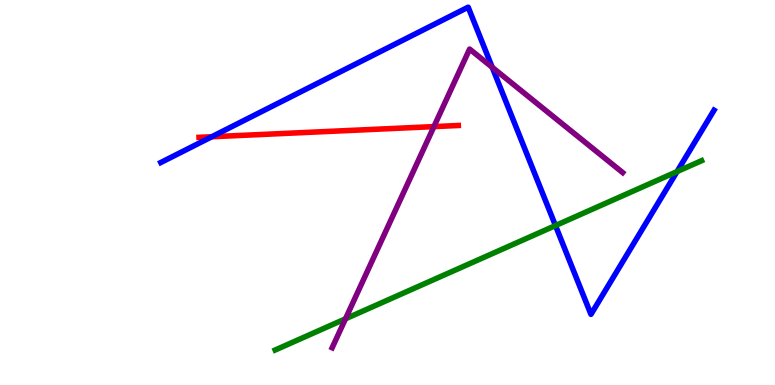[{'lines': ['blue', 'red'], 'intersections': [{'x': 2.73, 'y': 6.45}]}, {'lines': ['green', 'red'], 'intersections': []}, {'lines': ['purple', 'red'], 'intersections': [{'x': 5.6, 'y': 6.71}]}, {'lines': ['blue', 'green'], 'intersections': [{'x': 7.17, 'y': 4.14}, {'x': 8.74, 'y': 5.54}]}, {'lines': ['blue', 'purple'], 'intersections': [{'x': 6.35, 'y': 8.25}]}, {'lines': ['green', 'purple'], 'intersections': [{'x': 4.46, 'y': 1.72}]}]